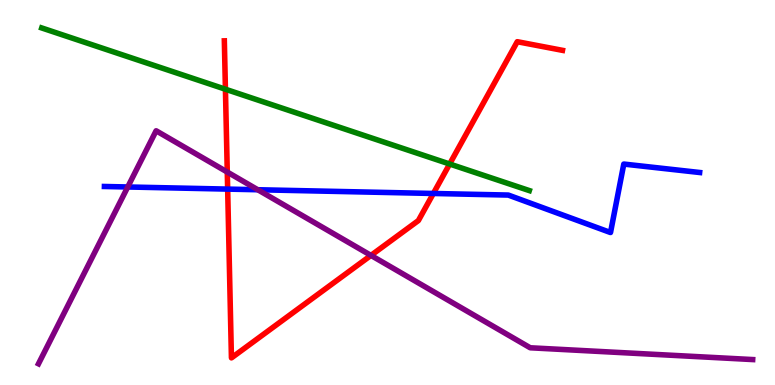[{'lines': ['blue', 'red'], 'intersections': [{'x': 2.94, 'y': 5.09}, {'x': 5.59, 'y': 4.97}]}, {'lines': ['green', 'red'], 'intersections': [{'x': 2.91, 'y': 7.68}, {'x': 5.8, 'y': 5.74}]}, {'lines': ['purple', 'red'], 'intersections': [{'x': 2.93, 'y': 5.53}, {'x': 4.79, 'y': 3.37}]}, {'lines': ['blue', 'green'], 'intersections': []}, {'lines': ['blue', 'purple'], 'intersections': [{'x': 1.65, 'y': 5.14}, {'x': 3.33, 'y': 5.07}]}, {'lines': ['green', 'purple'], 'intersections': []}]